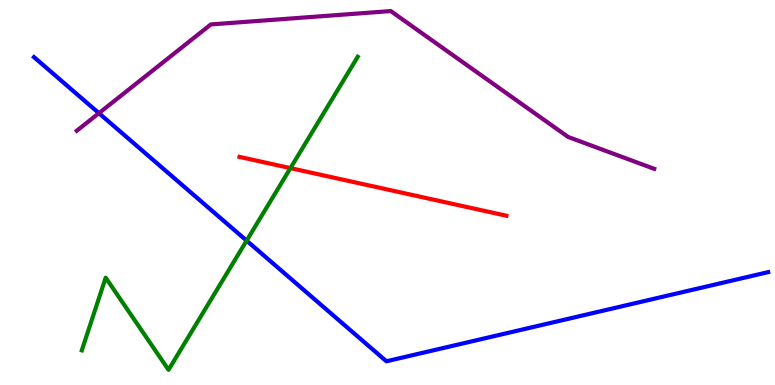[{'lines': ['blue', 'red'], 'intersections': []}, {'lines': ['green', 'red'], 'intersections': [{'x': 3.75, 'y': 5.63}]}, {'lines': ['purple', 'red'], 'intersections': []}, {'lines': ['blue', 'green'], 'intersections': [{'x': 3.18, 'y': 3.75}]}, {'lines': ['blue', 'purple'], 'intersections': [{'x': 1.28, 'y': 7.06}]}, {'lines': ['green', 'purple'], 'intersections': []}]